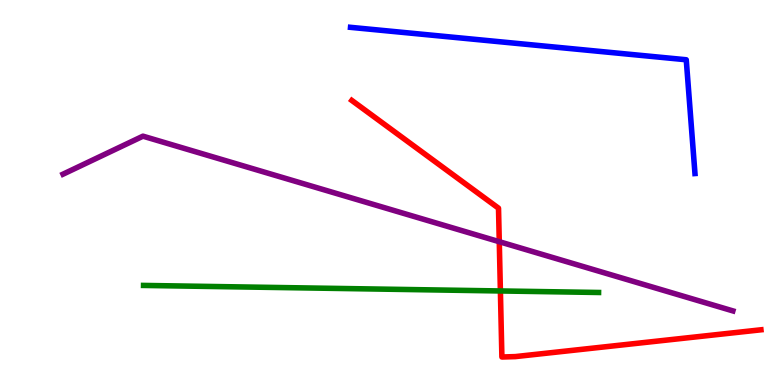[{'lines': ['blue', 'red'], 'intersections': []}, {'lines': ['green', 'red'], 'intersections': [{'x': 6.46, 'y': 2.44}]}, {'lines': ['purple', 'red'], 'intersections': [{'x': 6.44, 'y': 3.72}]}, {'lines': ['blue', 'green'], 'intersections': []}, {'lines': ['blue', 'purple'], 'intersections': []}, {'lines': ['green', 'purple'], 'intersections': []}]